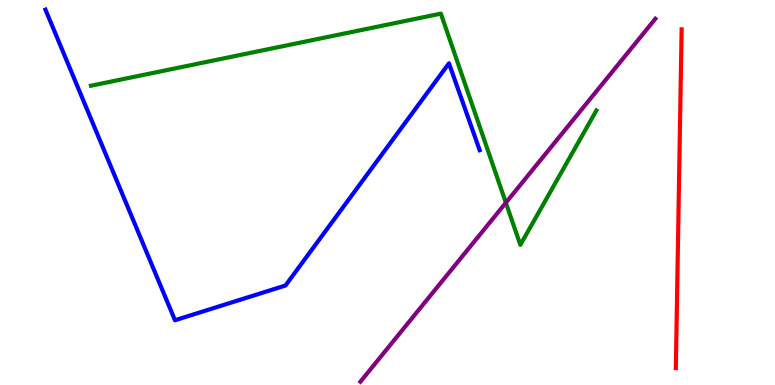[{'lines': ['blue', 'red'], 'intersections': []}, {'lines': ['green', 'red'], 'intersections': []}, {'lines': ['purple', 'red'], 'intersections': []}, {'lines': ['blue', 'green'], 'intersections': []}, {'lines': ['blue', 'purple'], 'intersections': []}, {'lines': ['green', 'purple'], 'intersections': [{'x': 6.53, 'y': 4.73}]}]